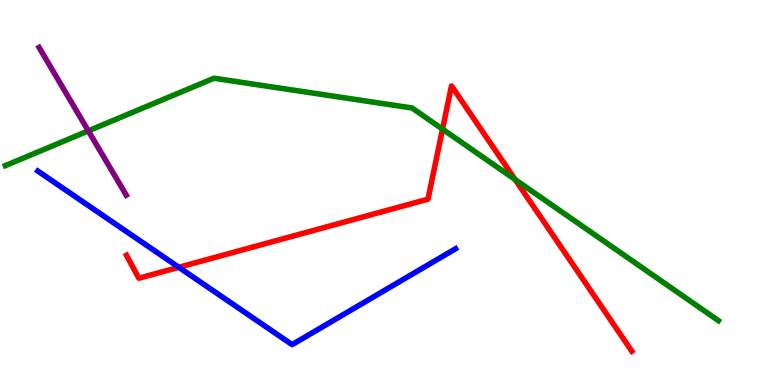[{'lines': ['blue', 'red'], 'intersections': [{'x': 2.31, 'y': 3.06}]}, {'lines': ['green', 'red'], 'intersections': [{'x': 5.71, 'y': 6.65}, {'x': 6.65, 'y': 5.34}]}, {'lines': ['purple', 'red'], 'intersections': []}, {'lines': ['blue', 'green'], 'intersections': []}, {'lines': ['blue', 'purple'], 'intersections': []}, {'lines': ['green', 'purple'], 'intersections': [{'x': 1.14, 'y': 6.6}]}]